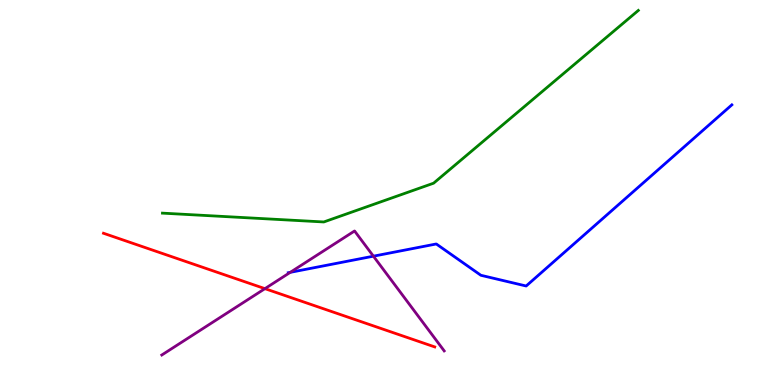[{'lines': ['blue', 'red'], 'intersections': []}, {'lines': ['green', 'red'], 'intersections': []}, {'lines': ['purple', 'red'], 'intersections': [{'x': 3.42, 'y': 2.5}]}, {'lines': ['blue', 'green'], 'intersections': []}, {'lines': ['blue', 'purple'], 'intersections': [{'x': 3.75, 'y': 2.93}, {'x': 4.82, 'y': 3.35}]}, {'lines': ['green', 'purple'], 'intersections': []}]